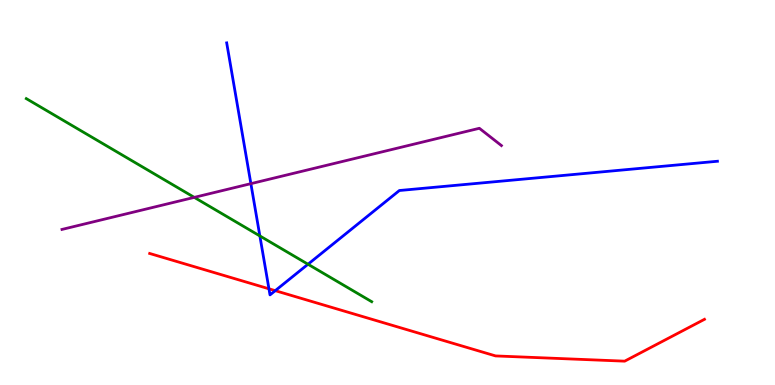[{'lines': ['blue', 'red'], 'intersections': [{'x': 3.47, 'y': 2.5}, {'x': 3.55, 'y': 2.45}]}, {'lines': ['green', 'red'], 'intersections': []}, {'lines': ['purple', 'red'], 'intersections': []}, {'lines': ['blue', 'green'], 'intersections': [{'x': 3.35, 'y': 3.87}, {'x': 3.97, 'y': 3.14}]}, {'lines': ['blue', 'purple'], 'intersections': [{'x': 3.24, 'y': 5.23}]}, {'lines': ['green', 'purple'], 'intersections': [{'x': 2.51, 'y': 4.87}]}]